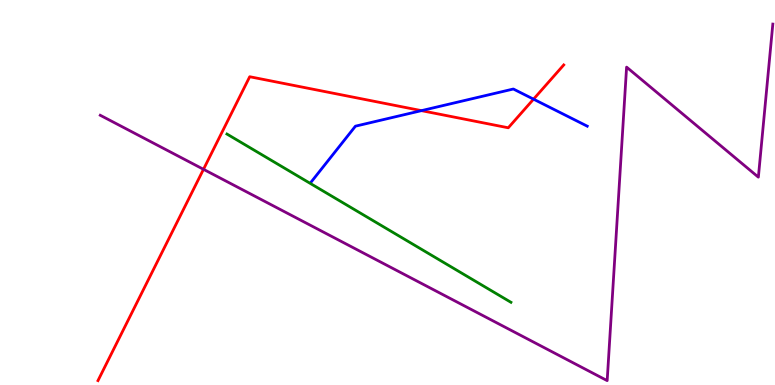[{'lines': ['blue', 'red'], 'intersections': [{'x': 5.44, 'y': 7.13}, {'x': 6.88, 'y': 7.42}]}, {'lines': ['green', 'red'], 'intersections': []}, {'lines': ['purple', 'red'], 'intersections': [{'x': 2.63, 'y': 5.6}]}, {'lines': ['blue', 'green'], 'intersections': []}, {'lines': ['blue', 'purple'], 'intersections': []}, {'lines': ['green', 'purple'], 'intersections': []}]